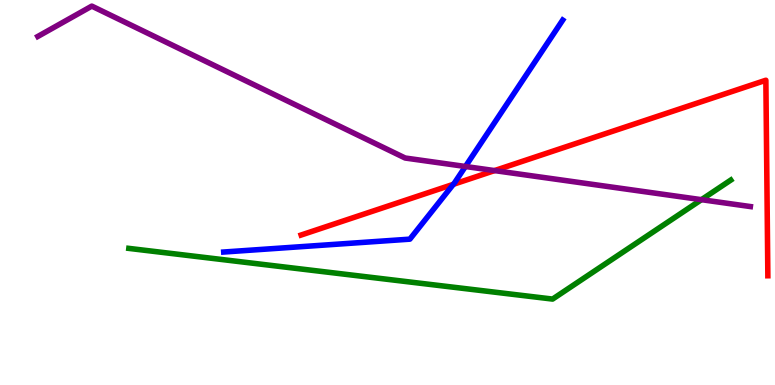[{'lines': ['blue', 'red'], 'intersections': [{'x': 5.85, 'y': 5.21}]}, {'lines': ['green', 'red'], 'intersections': []}, {'lines': ['purple', 'red'], 'intersections': [{'x': 6.38, 'y': 5.57}]}, {'lines': ['blue', 'green'], 'intersections': []}, {'lines': ['blue', 'purple'], 'intersections': [{'x': 6.01, 'y': 5.68}]}, {'lines': ['green', 'purple'], 'intersections': [{'x': 9.05, 'y': 4.81}]}]